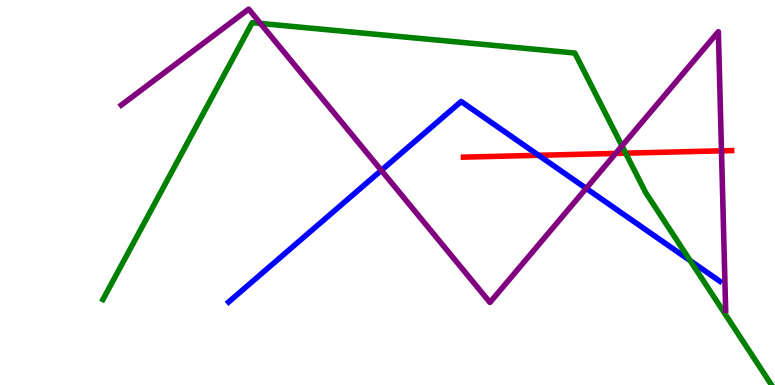[{'lines': ['blue', 'red'], 'intersections': [{'x': 6.95, 'y': 5.97}]}, {'lines': ['green', 'red'], 'intersections': [{'x': 8.07, 'y': 6.02}]}, {'lines': ['purple', 'red'], 'intersections': [{'x': 7.94, 'y': 6.02}, {'x': 9.31, 'y': 6.08}]}, {'lines': ['blue', 'green'], 'intersections': [{'x': 8.91, 'y': 3.23}]}, {'lines': ['blue', 'purple'], 'intersections': [{'x': 4.92, 'y': 5.58}, {'x': 7.56, 'y': 5.11}]}, {'lines': ['green', 'purple'], 'intersections': [{'x': 3.36, 'y': 9.39}, {'x': 8.03, 'y': 6.21}]}]